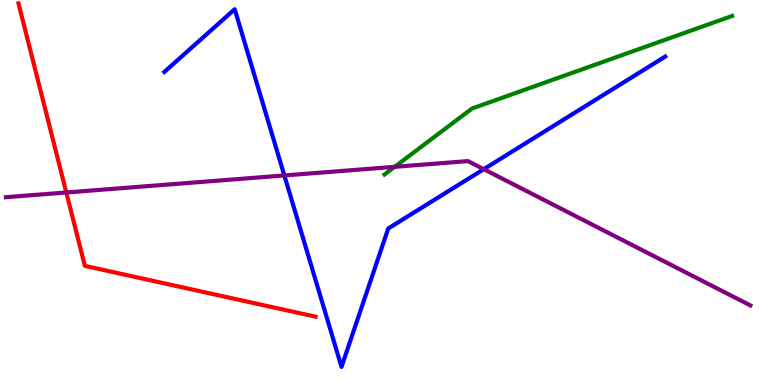[{'lines': ['blue', 'red'], 'intersections': []}, {'lines': ['green', 'red'], 'intersections': []}, {'lines': ['purple', 'red'], 'intersections': [{'x': 0.856, 'y': 5.0}]}, {'lines': ['blue', 'green'], 'intersections': []}, {'lines': ['blue', 'purple'], 'intersections': [{'x': 3.67, 'y': 5.44}, {'x': 6.24, 'y': 5.61}]}, {'lines': ['green', 'purple'], 'intersections': [{'x': 5.09, 'y': 5.67}]}]